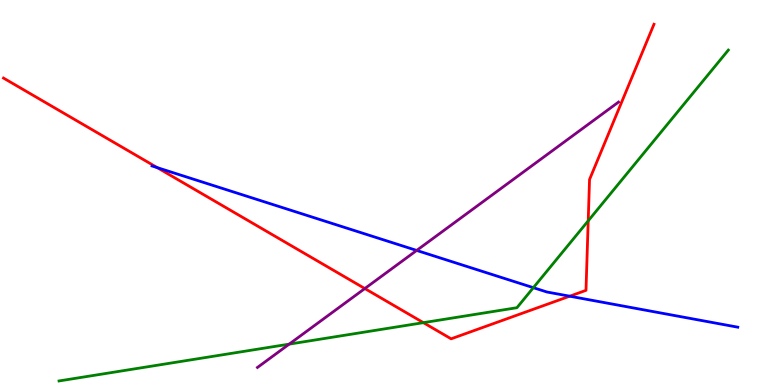[{'lines': ['blue', 'red'], 'intersections': [{'x': 2.03, 'y': 5.65}, {'x': 7.35, 'y': 2.31}]}, {'lines': ['green', 'red'], 'intersections': [{'x': 5.46, 'y': 1.62}, {'x': 7.59, 'y': 4.26}]}, {'lines': ['purple', 'red'], 'intersections': [{'x': 4.71, 'y': 2.51}]}, {'lines': ['blue', 'green'], 'intersections': [{'x': 6.88, 'y': 2.53}]}, {'lines': ['blue', 'purple'], 'intersections': [{'x': 5.38, 'y': 3.5}]}, {'lines': ['green', 'purple'], 'intersections': [{'x': 3.73, 'y': 1.06}]}]